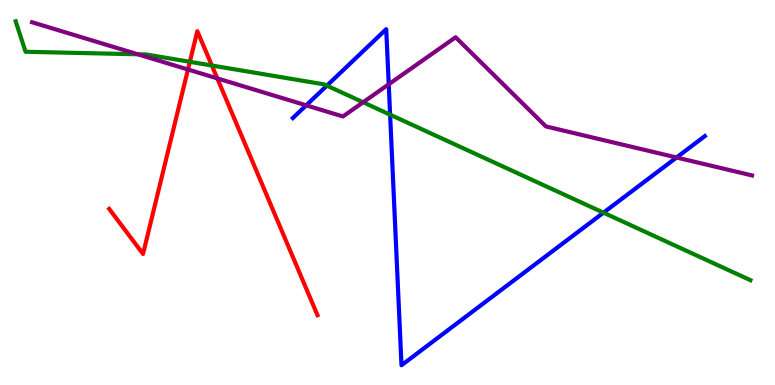[{'lines': ['blue', 'red'], 'intersections': []}, {'lines': ['green', 'red'], 'intersections': [{'x': 2.45, 'y': 8.39}, {'x': 2.73, 'y': 8.3}]}, {'lines': ['purple', 'red'], 'intersections': [{'x': 2.43, 'y': 8.19}, {'x': 2.8, 'y': 7.96}]}, {'lines': ['blue', 'green'], 'intersections': [{'x': 4.22, 'y': 7.78}, {'x': 5.03, 'y': 7.02}, {'x': 7.79, 'y': 4.48}]}, {'lines': ['blue', 'purple'], 'intersections': [{'x': 3.95, 'y': 7.26}, {'x': 5.02, 'y': 7.81}, {'x': 8.73, 'y': 5.91}]}, {'lines': ['green', 'purple'], 'intersections': [{'x': 1.78, 'y': 8.59}, {'x': 4.69, 'y': 7.34}]}]